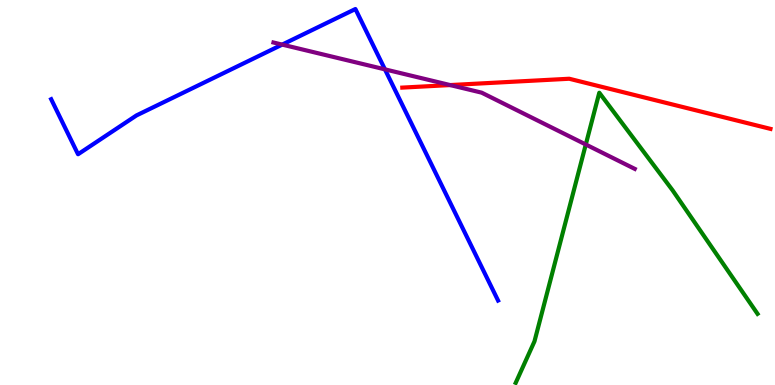[{'lines': ['blue', 'red'], 'intersections': []}, {'lines': ['green', 'red'], 'intersections': []}, {'lines': ['purple', 'red'], 'intersections': [{'x': 5.81, 'y': 7.79}]}, {'lines': ['blue', 'green'], 'intersections': []}, {'lines': ['blue', 'purple'], 'intersections': [{'x': 3.64, 'y': 8.84}, {'x': 4.97, 'y': 8.2}]}, {'lines': ['green', 'purple'], 'intersections': [{'x': 7.56, 'y': 6.25}]}]